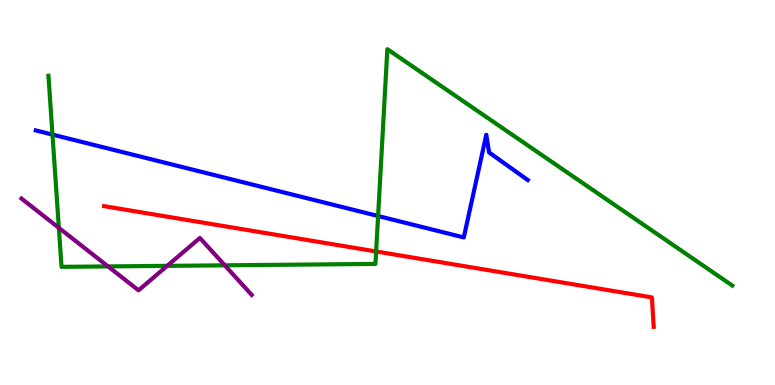[{'lines': ['blue', 'red'], 'intersections': []}, {'lines': ['green', 'red'], 'intersections': [{'x': 4.85, 'y': 3.47}]}, {'lines': ['purple', 'red'], 'intersections': []}, {'lines': ['blue', 'green'], 'intersections': [{'x': 0.677, 'y': 6.5}, {'x': 4.88, 'y': 4.39}]}, {'lines': ['blue', 'purple'], 'intersections': []}, {'lines': ['green', 'purple'], 'intersections': [{'x': 0.76, 'y': 4.08}, {'x': 1.39, 'y': 3.08}, {'x': 2.16, 'y': 3.09}, {'x': 2.9, 'y': 3.11}]}]